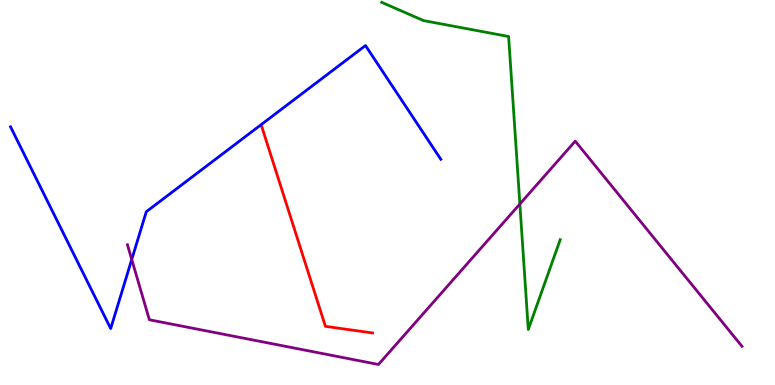[{'lines': ['blue', 'red'], 'intersections': []}, {'lines': ['green', 'red'], 'intersections': []}, {'lines': ['purple', 'red'], 'intersections': []}, {'lines': ['blue', 'green'], 'intersections': []}, {'lines': ['blue', 'purple'], 'intersections': [{'x': 1.7, 'y': 3.26}]}, {'lines': ['green', 'purple'], 'intersections': [{'x': 6.71, 'y': 4.7}]}]